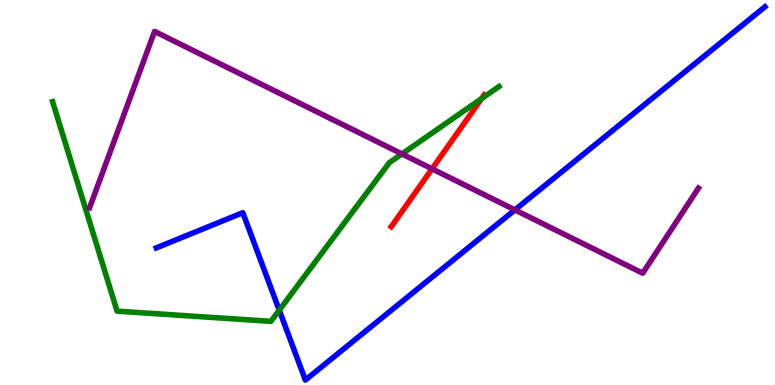[{'lines': ['blue', 'red'], 'intersections': []}, {'lines': ['green', 'red'], 'intersections': [{'x': 6.21, 'y': 7.44}]}, {'lines': ['purple', 'red'], 'intersections': [{'x': 5.57, 'y': 5.61}]}, {'lines': ['blue', 'green'], 'intersections': [{'x': 3.6, 'y': 1.94}]}, {'lines': ['blue', 'purple'], 'intersections': [{'x': 6.64, 'y': 4.55}]}, {'lines': ['green', 'purple'], 'intersections': [{'x': 5.19, 'y': 6.0}]}]